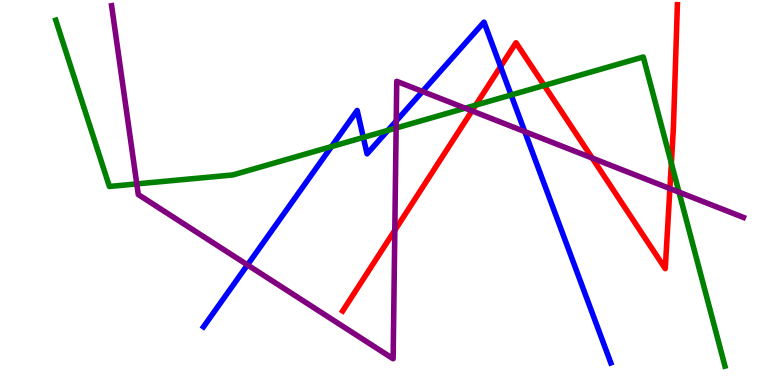[{'lines': ['blue', 'red'], 'intersections': [{'x': 6.46, 'y': 8.27}]}, {'lines': ['green', 'red'], 'intersections': [{'x': 6.14, 'y': 7.27}, {'x': 7.02, 'y': 7.78}, {'x': 8.66, 'y': 5.76}]}, {'lines': ['purple', 'red'], 'intersections': [{'x': 5.09, 'y': 4.02}, {'x': 6.09, 'y': 7.12}, {'x': 7.64, 'y': 5.89}, {'x': 8.64, 'y': 5.1}]}, {'lines': ['blue', 'green'], 'intersections': [{'x': 4.28, 'y': 6.19}, {'x': 4.69, 'y': 6.43}, {'x': 5.01, 'y': 6.61}, {'x': 6.59, 'y': 7.53}]}, {'lines': ['blue', 'purple'], 'intersections': [{'x': 3.19, 'y': 3.12}, {'x': 5.11, 'y': 6.86}, {'x': 5.45, 'y': 7.63}, {'x': 6.77, 'y': 6.58}]}, {'lines': ['green', 'purple'], 'intersections': [{'x': 1.77, 'y': 5.22}, {'x': 5.11, 'y': 6.68}, {'x': 6.0, 'y': 7.19}, {'x': 8.76, 'y': 5.01}]}]